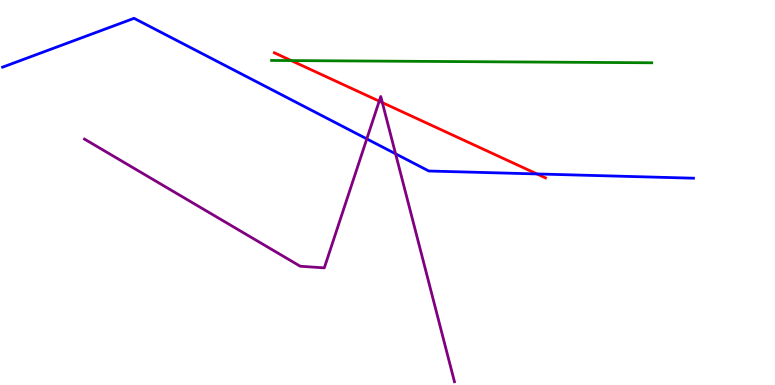[{'lines': ['blue', 'red'], 'intersections': [{'x': 6.93, 'y': 5.48}]}, {'lines': ['green', 'red'], 'intersections': [{'x': 3.76, 'y': 8.43}]}, {'lines': ['purple', 'red'], 'intersections': [{'x': 4.89, 'y': 7.37}, {'x': 4.93, 'y': 7.33}]}, {'lines': ['blue', 'green'], 'intersections': []}, {'lines': ['blue', 'purple'], 'intersections': [{'x': 4.73, 'y': 6.39}, {'x': 5.1, 'y': 6.01}]}, {'lines': ['green', 'purple'], 'intersections': []}]